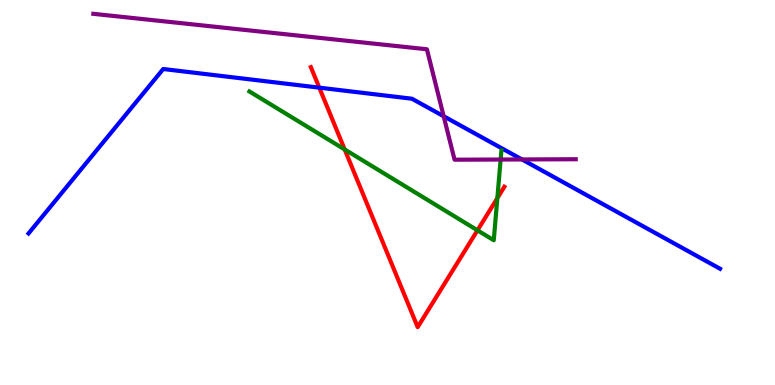[{'lines': ['blue', 'red'], 'intersections': [{'x': 4.12, 'y': 7.72}]}, {'lines': ['green', 'red'], 'intersections': [{'x': 4.45, 'y': 6.12}, {'x': 6.16, 'y': 4.02}, {'x': 6.42, 'y': 4.85}]}, {'lines': ['purple', 'red'], 'intersections': []}, {'lines': ['blue', 'green'], 'intersections': []}, {'lines': ['blue', 'purple'], 'intersections': [{'x': 5.72, 'y': 6.98}, {'x': 6.74, 'y': 5.86}]}, {'lines': ['green', 'purple'], 'intersections': [{'x': 6.46, 'y': 5.86}]}]